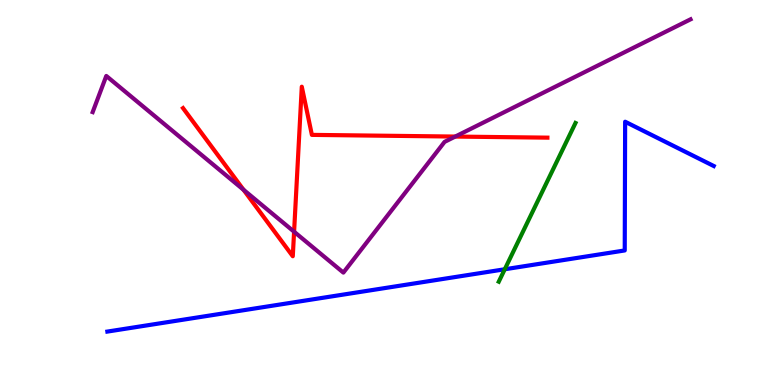[{'lines': ['blue', 'red'], 'intersections': []}, {'lines': ['green', 'red'], 'intersections': []}, {'lines': ['purple', 'red'], 'intersections': [{'x': 3.14, 'y': 5.07}, {'x': 3.79, 'y': 3.98}, {'x': 5.87, 'y': 6.45}]}, {'lines': ['blue', 'green'], 'intersections': [{'x': 6.51, 'y': 3.01}]}, {'lines': ['blue', 'purple'], 'intersections': []}, {'lines': ['green', 'purple'], 'intersections': []}]